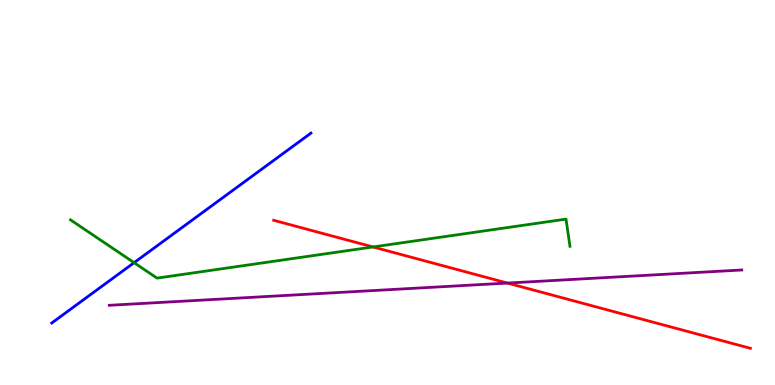[{'lines': ['blue', 'red'], 'intersections': []}, {'lines': ['green', 'red'], 'intersections': [{'x': 4.81, 'y': 3.59}]}, {'lines': ['purple', 'red'], 'intersections': [{'x': 6.55, 'y': 2.65}]}, {'lines': ['blue', 'green'], 'intersections': [{'x': 1.73, 'y': 3.18}]}, {'lines': ['blue', 'purple'], 'intersections': []}, {'lines': ['green', 'purple'], 'intersections': []}]